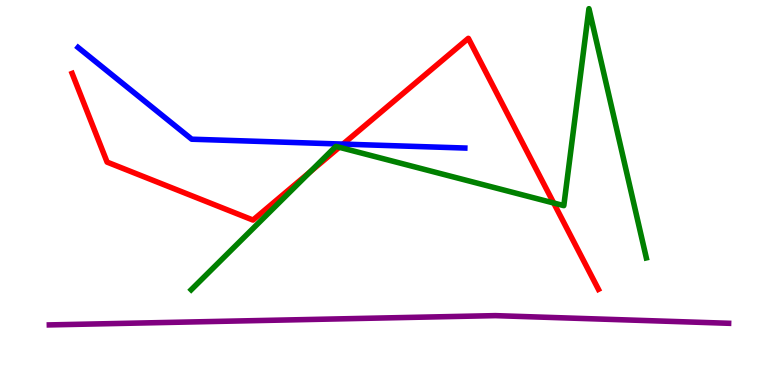[{'lines': ['blue', 'red'], 'intersections': [{'x': 4.43, 'y': 6.26}]}, {'lines': ['green', 'red'], 'intersections': [{'x': 4.0, 'y': 5.54}, {'x': 4.38, 'y': 6.17}, {'x': 7.14, 'y': 4.73}]}, {'lines': ['purple', 'red'], 'intersections': []}, {'lines': ['blue', 'green'], 'intersections': []}, {'lines': ['blue', 'purple'], 'intersections': []}, {'lines': ['green', 'purple'], 'intersections': []}]